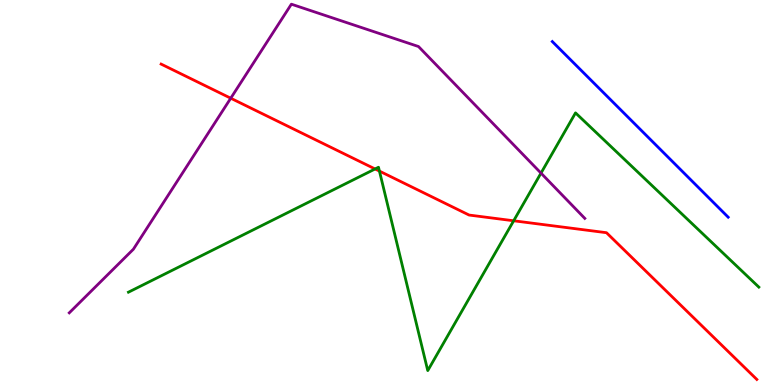[{'lines': ['blue', 'red'], 'intersections': []}, {'lines': ['green', 'red'], 'intersections': [{'x': 4.84, 'y': 5.61}, {'x': 4.9, 'y': 5.56}, {'x': 6.63, 'y': 4.27}]}, {'lines': ['purple', 'red'], 'intersections': [{'x': 2.98, 'y': 7.45}]}, {'lines': ['blue', 'green'], 'intersections': []}, {'lines': ['blue', 'purple'], 'intersections': []}, {'lines': ['green', 'purple'], 'intersections': [{'x': 6.98, 'y': 5.5}]}]